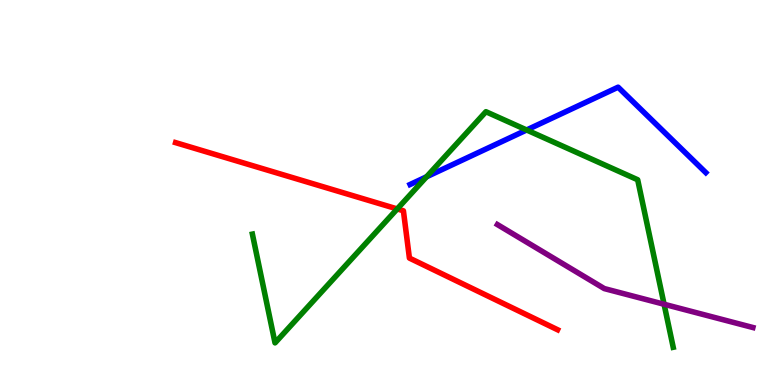[{'lines': ['blue', 'red'], 'intersections': []}, {'lines': ['green', 'red'], 'intersections': [{'x': 5.13, 'y': 4.57}]}, {'lines': ['purple', 'red'], 'intersections': []}, {'lines': ['blue', 'green'], 'intersections': [{'x': 5.5, 'y': 5.41}, {'x': 6.8, 'y': 6.62}]}, {'lines': ['blue', 'purple'], 'intersections': []}, {'lines': ['green', 'purple'], 'intersections': [{'x': 8.57, 'y': 2.1}]}]